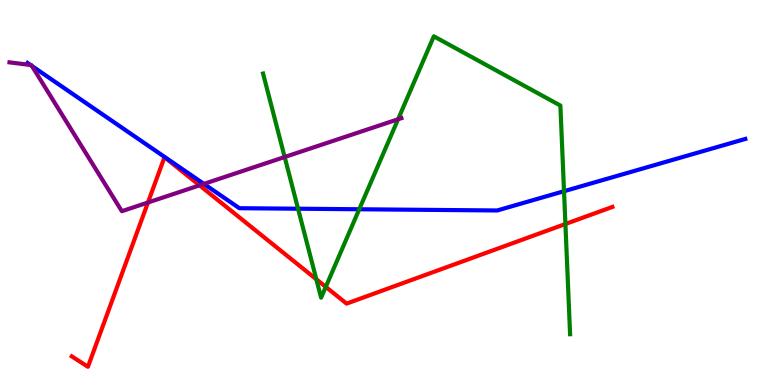[{'lines': ['blue', 'red'], 'intersections': []}, {'lines': ['green', 'red'], 'intersections': [{'x': 4.08, 'y': 2.75}, {'x': 4.2, 'y': 2.55}, {'x': 7.3, 'y': 4.18}]}, {'lines': ['purple', 'red'], 'intersections': [{'x': 1.91, 'y': 4.74}, {'x': 2.57, 'y': 5.19}]}, {'lines': ['blue', 'green'], 'intersections': [{'x': 3.85, 'y': 4.58}, {'x': 4.64, 'y': 4.56}, {'x': 7.28, 'y': 5.03}]}, {'lines': ['blue', 'purple'], 'intersections': [{'x': 0.393, 'y': 8.31}, {'x': 0.411, 'y': 8.29}, {'x': 2.63, 'y': 5.22}]}, {'lines': ['green', 'purple'], 'intersections': [{'x': 3.67, 'y': 5.92}, {'x': 5.14, 'y': 6.9}]}]